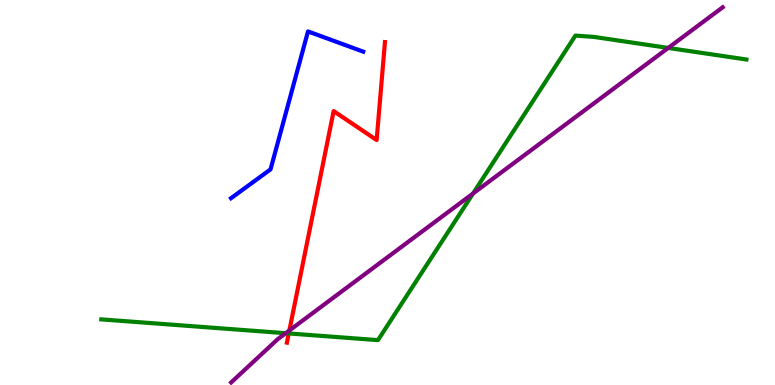[{'lines': ['blue', 'red'], 'intersections': []}, {'lines': ['green', 'red'], 'intersections': [{'x': 3.73, 'y': 1.34}]}, {'lines': ['purple', 'red'], 'intersections': [{'x': 3.73, 'y': 1.42}]}, {'lines': ['blue', 'green'], 'intersections': []}, {'lines': ['blue', 'purple'], 'intersections': []}, {'lines': ['green', 'purple'], 'intersections': [{'x': 3.69, 'y': 1.35}, {'x': 6.1, 'y': 4.97}, {'x': 8.62, 'y': 8.76}]}]